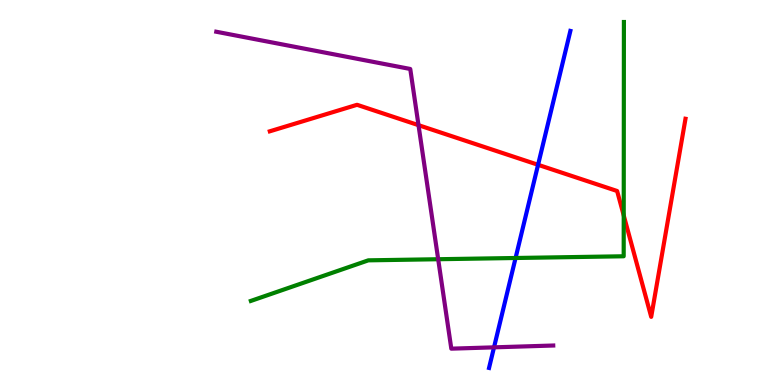[{'lines': ['blue', 'red'], 'intersections': [{'x': 6.94, 'y': 5.72}]}, {'lines': ['green', 'red'], 'intersections': [{'x': 8.05, 'y': 4.4}]}, {'lines': ['purple', 'red'], 'intersections': [{'x': 5.4, 'y': 6.75}]}, {'lines': ['blue', 'green'], 'intersections': [{'x': 6.65, 'y': 3.3}]}, {'lines': ['blue', 'purple'], 'intersections': [{'x': 6.37, 'y': 0.978}]}, {'lines': ['green', 'purple'], 'intersections': [{'x': 5.65, 'y': 3.27}]}]